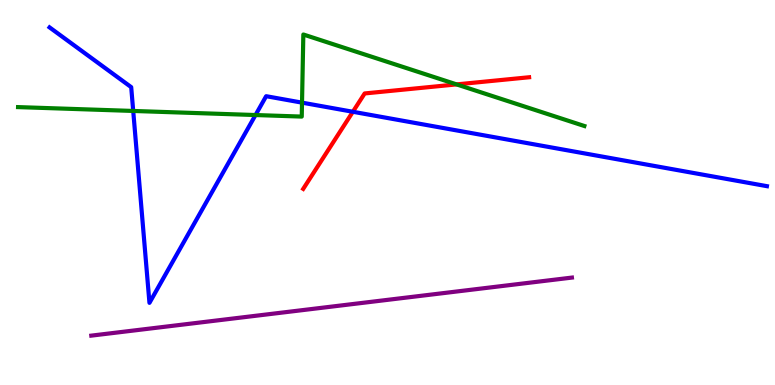[{'lines': ['blue', 'red'], 'intersections': [{'x': 4.55, 'y': 7.1}]}, {'lines': ['green', 'red'], 'intersections': [{'x': 5.89, 'y': 7.81}]}, {'lines': ['purple', 'red'], 'intersections': []}, {'lines': ['blue', 'green'], 'intersections': [{'x': 1.72, 'y': 7.12}, {'x': 3.3, 'y': 7.01}, {'x': 3.9, 'y': 7.33}]}, {'lines': ['blue', 'purple'], 'intersections': []}, {'lines': ['green', 'purple'], 'intersections': []}]